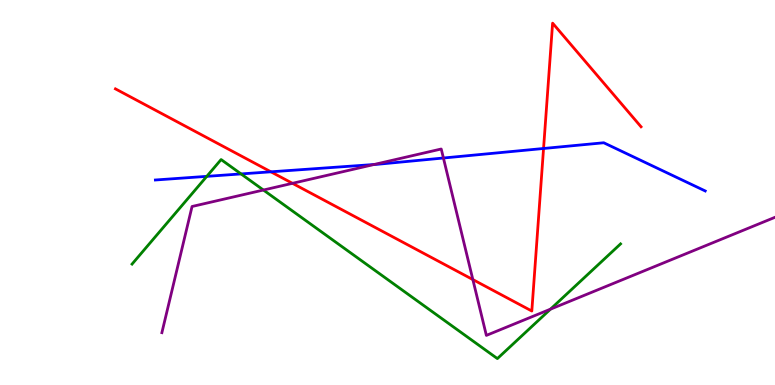[{'lines': ['blue', 'red'], 'intersections': [{'x': 3.5, 'y': 5.54}, {'x': 7.01, 'y': 6.14}]}, {'lines': ['green', 'red'], 'intersections': []}, {'lines': ['purple', 'red'], 'intersections': [{'x': 3.77, 'y': 5.24}, {'x': 6.1, 'y': 2.74}]}, {'lines': ['blue', 'green'], 'intersections': [{'x': 2.67, 'y': 5.42}, {'x': 3.11, 'y': 5.48}]}, {'lines': ['blue', 'purple'], 'intersections': [{'x': 4.83, 'y': 5.73}, {'x': 5.72, 'y': 5.9}]}, {'lines': ['green', 'purple'], 'intersections': [{'x': 3.4, 'y': 5.06}, {'x': 7.1, 'y': 1.97}]}]